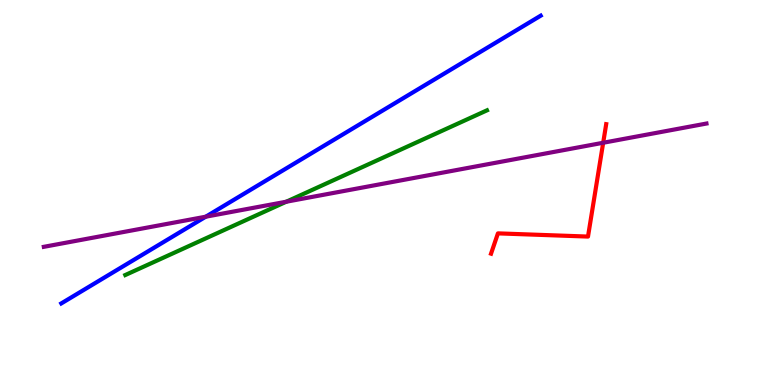[{'lines': ['blue', 'red'], 'intersections': []}, {'lines': ['green', 'red'], 'intersections': []}, {'lines': ['purple', 'red'], 'intersections': [{'x': 7.78, 'y': 6.29}]}, {'lines': ['blue', 'green'], 'intersections': []}, {'lines': ['blue', 'purple'], 'intersections': [{'x': 2.66, 'y': 4.37}]}, {'lines': ['green', 'purple'], 'intersections': [{'x': 3.69, 'y': 4.76}]}]